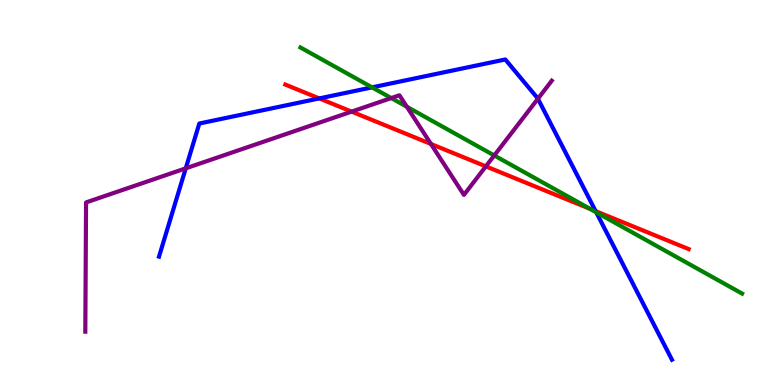[{'lines': ['blue', 'red'], 'intersections': [{'x': 4.12, 'y': 7.44}, {'x': 7.69, 'y': 4.52}]}, {'lines': ['green', 'red'], 'intersections': [{'x': 7.62, 'y': 4.57}]}, {'lines': ['purple', 'red'], 'intersections': [{'x': 4.54, 'y': 7.1}, {'x': 5.56, 'y': 6.26}, {'x': 6.27, 'y': 5.68}]}, {'lines': ['blue', 'green'], 'intersections': [{'x': 4.8, 'y': 7.73}, {'x': 7.69, 'y': 4.49}]}, {'lines': ['blue', 'purple'], 'intersections': [{'x': 2.4, 'y': 5.63}, {'x': 6.94, 'y': 7.44}]}, {'lines': ['green', 'purple'], 'intersections': [{'x': 5.05, 'y': 7.45}, {'x': 5.25, 'y': 7.23}, {'x': 6.38, 'y': 5.96}]}]